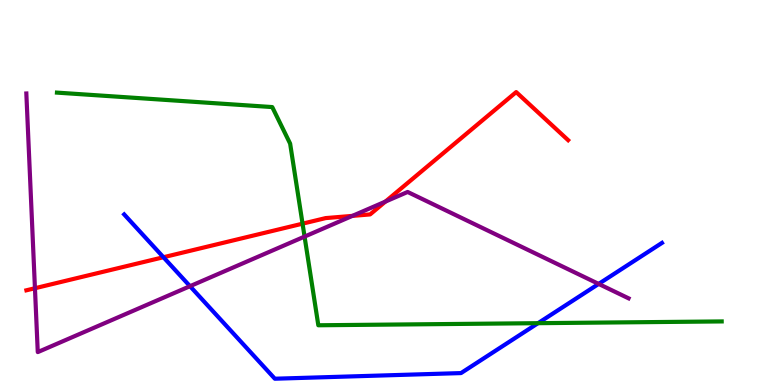[{'lines': ['blue', 'red'], 'intersections': [{'x': 2.11, 'y': 3.32}]}, {'lines': ['green', 'red'], 'intersections': [{'x': 3.9, 'y': 4.19}]}, {'lines': ['purple', 'red'], 'intersections': [{'x': 0.451, 'y': 2.51}, {'x': 4.55, 'y': 4.39}, {'x': 4.97, 'y': 4.76}]}, {'lines': ['blue', 'green'], 'intersections': [{'x': 6.94, 'y': 1.61}]}, {'lines': ['blue', 'purple'], 'intersections': [{'x': 2.45, 'y': 2.57}, {'x': 7.72, 'y': 2.63}]}, {'lines': ['green', 'purple'], 'intersections': [{'x': 3.93, 'y': 3.85}]}]